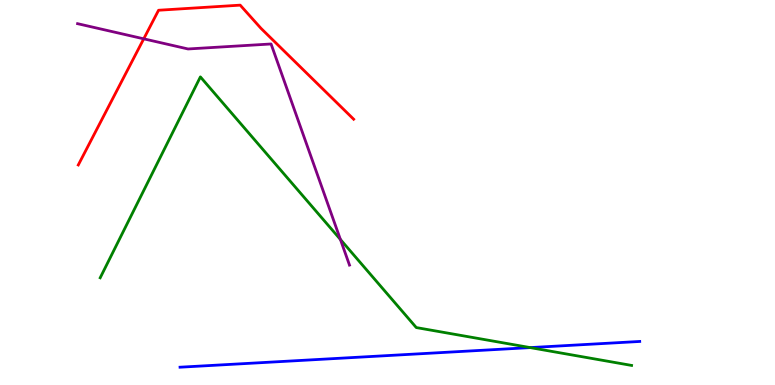[{'lines': ['blue', 'red'], 'intersections': []}, {'lines': ['green', 'red'], 'intersections': []}, {'lines': ['purple', 'red'], 'intersections': [{'x': 1.85, 'y': 8.99}]}, {'lines': ['blue', 'green'], 'intersections': [{'x': 6.84, 'y': 0.972}]}, {'lines': ['blue', 'purple'], 'intersections': []}, {'lines': ['green', 'purple'], 'intersections': [{'x': 4.39, 'y': 3.78}]}]